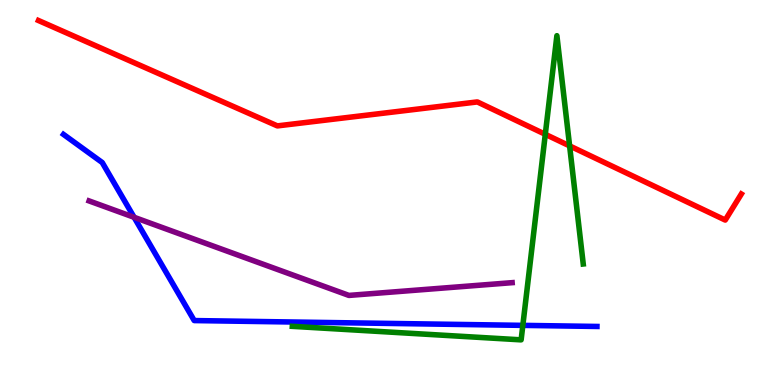[{'lines': ['blue', 'red'], 'intersections': []}, {'lines': ['green', 'red'], 'intersections': [{'x': 7.04, 'y': 6.51}, {'x': 7.35, 'y': 6.21}]}, {'lines': ['purple', 'red'], 'intersections': []}, {'lines': ['blue', 'green'], 'intersections': [{'x': 6.75, 'y': 1.55}]}, {'lines': ['blue', 'purple'], 'intersections': [{'x': 1.73, 'y': 4.36}]}, {'lines': ['green', 'purple'], 'intersections': []}]